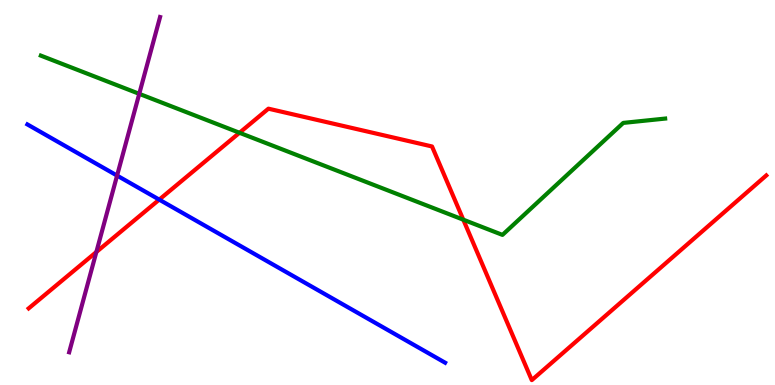[{'lines': ['blue', 'red'], 'intersections': [{'x': 2.05, 'y': 4.81}]}, {'lines': ['green', 'red'], 'intersections': [{'x': 3.09, 'y': 6.55}, {'x': 5.98, 'y': 4.29}]}, {'lines': ['purple', 'red'], 'intersections': [{'x': 1.24, 'y': 3.45}]}, {'lines': ['blue', 'green'], 'intersections': []}, {'lines': ['blue', 'purple'], 'intersections': [{'x': 1.51, 'y': 5.44}]}, {'lines': ['green', 'purple'], 'intersections': [{'x': 1.8, 'y': 7.56}]}]